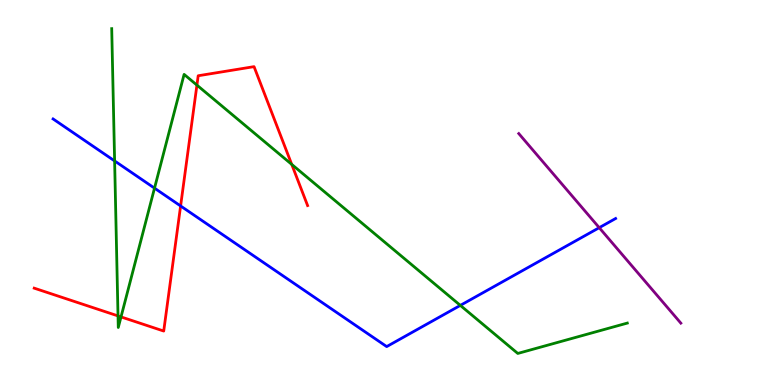[{'lines': ['blue', 'red'], 'intersections': [{'x': 2.33, 'y': 4.65}]}, {'lines': ['green', 'red'], 'intersections': [{'x': 1.52, 'y': 1.79}, {'x': 1.56, 'y': 1.77}, {'x': 2.54, 'y': 7.79}, {'x': 3.76, 'y': 5.73}]}, {'lines': ['purple', 'red'], 'intersections': []}, {'lines': ['blue', 'green'], 'intersections': [{'x': 1.48, 'y': 5.82}, {'x': 1.99, 'y': 5.11}, {'x': 5.94, 'y': 2.07}]}, {'lines': ['blue', 'purple'], 'intersections': [{'x': 7.73, 'y': 4.09}]}, {'lines': ['green', 'purple'], 'intersections': []}]